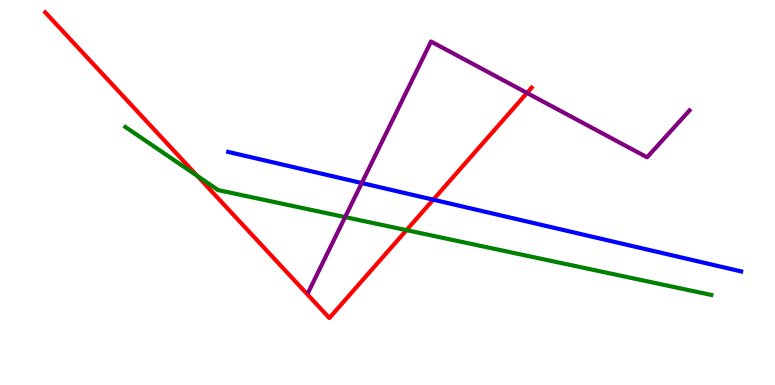[{'lines': ['blue', 'red'], 'intersections': [{'x': 5.59, 'y': 4.81}]}, {'lines': ['green', 'red'], 'intersections': [{'x': 2.55, 'y': 5.43}, {'x': 5.25, 'y': 4.02}]}, {'lines': ['purple', 'red'], 'intersections': [{'x': 6.8, 'y': 7.59}]}, {'lines': ['blue', 'green'], 'intersections': []}, {'lines': ['blue', 'purple'], 'intersections': [{'x': 4.67, 'y': 5.25}]}, {'lines': ['green', 'purple'], 'intersections': [{'x': 4.45, 'y': 4.36}]}]